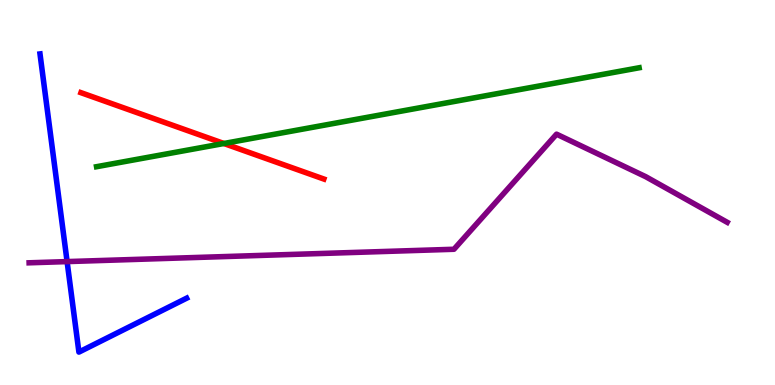[{'lines': ['blue', 'red'], 'intersections': []}, {'lines': ['green', 'red'], 'intersections': [{'x': 2.89, 'y': 6.27}]}, {'lines': ['purple', 'red'], 'intersections': []}, {'lines': ['blue', 'green'], 'intersections': []}, {'lines': ['blue', 'purple'], 'intersections': [{'x': 0.866, 'y': 3.21}]}, {'lines': ['green', 'purple'], 'intersections': []}]